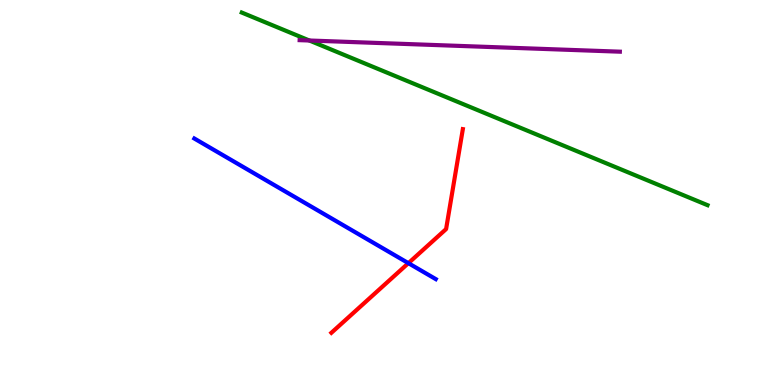[{'lines': ['blue', 'red'], 'intersections': [{'x': 5.27, 'y': 3.16}]}, {'lines': ['green', 'red'], 'intersections': []}, {'lines': ['purple', 'red'], 'intersections': []}, {'lines': ['blue', 'green'], 'intersections': []}, {'lines': ['blue', 'purple'], 'intersections': []}, {'lines': ['green', 'purple'], 'intersections': [{'x': 3.99, 'y': 8.95}]}]